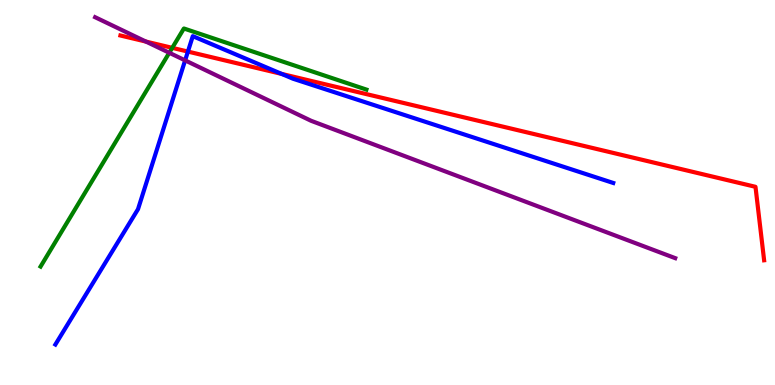[{'lines': ['blue', 'red'], 'intersections': [{'x': 2.42, 'y': 8.66}, {'x': 3.63, 'y': 8.08}]}, {'lines': ['green', 'red'], 'intersections': [{'x': 2.22, 'y': 8.76}]}, {'lines': ['purple', 'red'], 'intersections': [{'x': 1.88, 'y': 8.92}]}, {'lines': ['blue', 'green'], 'intersections': []}, {'lines': ['blue', 'purple'], 'intersections': [{'x': 2.39, 'y': 8.43}]}, {'lines': ['green', 'purple'], 'intersections': [{'x': 2.18, 'y': 8.63}]}]